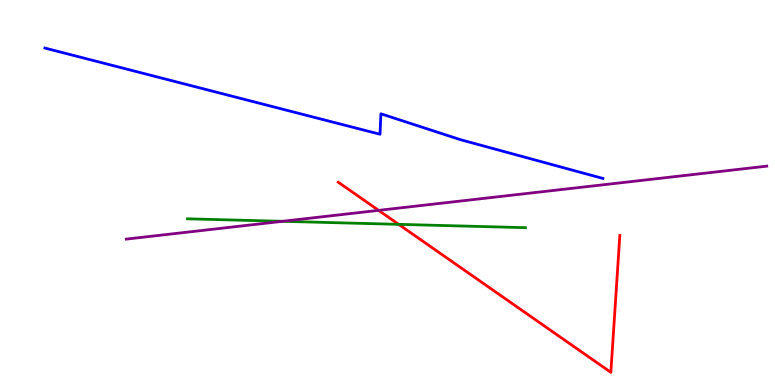[{'lines': ['blue', 'red'], 'intersections': []}, {'lines': ['green', 'red'], 'intersections': [{'x': 5.14, 'y': 4.17}]}, {'lines': ['purple', 'red'], 'intersections': [{'x': 4.89, 'y': 4.54}]}, {'lines': ['blue', 'green'], 'intersections': []}, {'lines': ['blue', 'purple'], 'intersections': []}, {'lines': ['green', 'purple'], 'intersections': [{'x': 3.65, 'y': 4.25}]}]